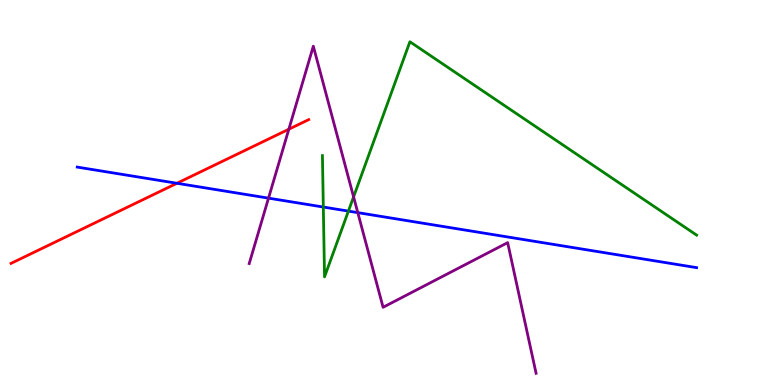[{'lines': ['blue', 'red'], 'intersections': [{'x': 2.28, 'y': 5.24}]}, {'lines': ['green', 'red'], 'intersections': []}, {'lines': ['purple', 'red'], 'intersections': [{'x': 3.73, 'y': 6.64}]}, {'lines': ['blue', 'green'], 'intersections': [{'x': 4.17, 'y': 4.62}, {'x': 4.5, 'y': 4.52}]}, {'lines': ['blue', 'purple'], 'intersections': [{'x': 3.46, 'y': 4.85}, {'x': 4.62, 'y': 4.48}]}, {'lines': ['green', 'purple'], 'intersections': [{'x': 4.56, 'y': 4.89}]}]